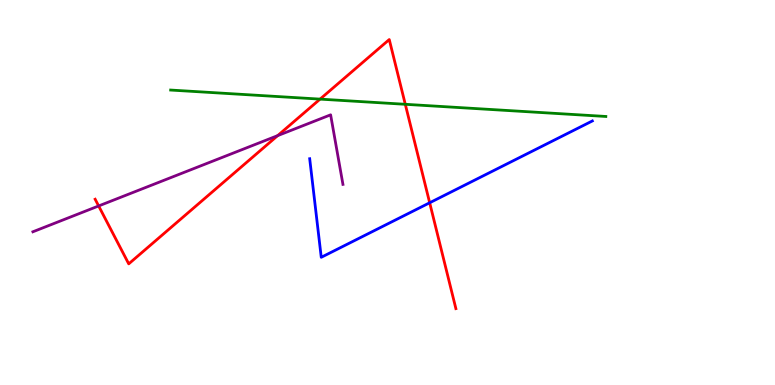[{'lines': ['blue', 'red'], 'intersections': [{'x': 5.54, 'y': 4.73}]}, {'lines': ['green', 'red'], 'intersections': [{'x': 4.13, 'y': 7.43}, {'x': 5.23, 'y': 7.29}]}, {'lines': ['purple', 'red'], 'intersections': [{'x': 1.27, 'y': 4.65}, {'x': 3.58, 'y': 6.48}]}, {'lines': ['blue', 'green'], 'intersections': []}, {'lines': ['blue', 'purple'], 'intersections': []}, {'lines': ['green', 'purple'], 'intersections': []}]